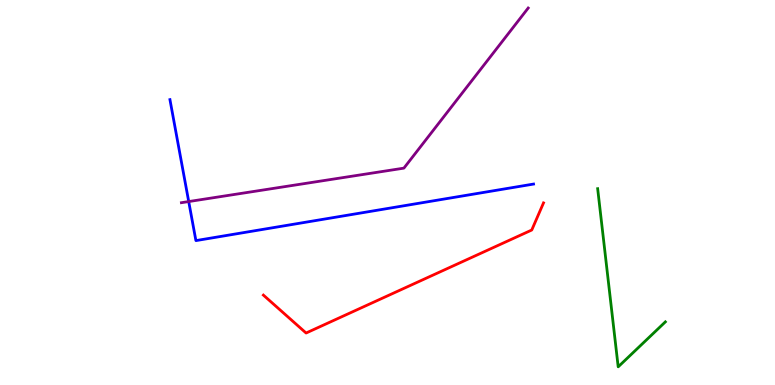[{'lines': ['blue', 'red'], 'intersections': []}, {'lines': ['green', 'red'], 'intersections': []}, {'lines': ['purple', 'red'], 'intersections': []}, {'lines': ['blue', 'green'], 'intersections': []}, {'lines': ['blue', 'purple'], 'intersections': [{'x': 2.44, 'y': 4.76}]}, {'lines': ['green', 'purple'], 'intersections': []}]